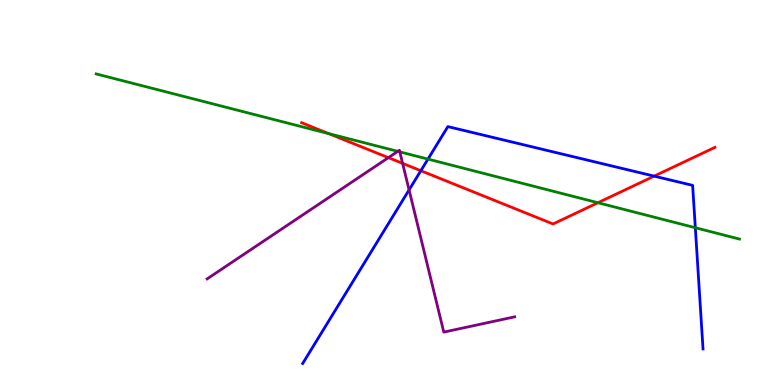[{'lines': ['blue', 'red'], 'intersections': [{'x': 5.43, 'y': 5.57}, {'x': 8.44, 'y': 5.43}]}, {'lines': ['green', 'red'], 'intersections': [{'x': 4.24, 'y': 6.53}, {'x': 7.72, 'y': 4.73}]}, {'lines': ['purple', 'red'], 'intersections': [{'x': 5.01, 'y': 5.91}, {'x': 5.19, 'y': 5.76}]}, {'lines': ['blue', 'green'], 'intersections': [{'x': 5.52, 'y': 5.87}, {'x': 8.97, 'y': 4.08}]}, {'lines': ['blue', 'purple'], 'intersections': [{'x': 5.28, 'y': 5.07}]}, {'lines': ['green', 'purple'], 'intersections': [{'x': 5.13, 'y': 6.07}, {'x': 5.16, 'y': 6.06}]}]